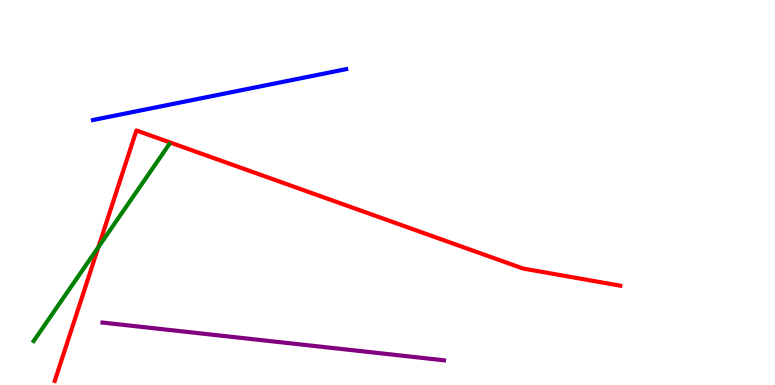[{'lines': ['blue', 'red'], 'intersections': []}, {'lines': ['green', 'red'], 'intersections': [{'x': 1.27, 'y': 3.58}]}, {'lines': ['purple', 'red'], 'intersections': []}, {'lines': ['blue', 'green'], 'intersections': []}, {'lines': ['blue', 'purple'], 'intersections': []}, {'lines': ['green', 'purple'], 'intersections': []}]